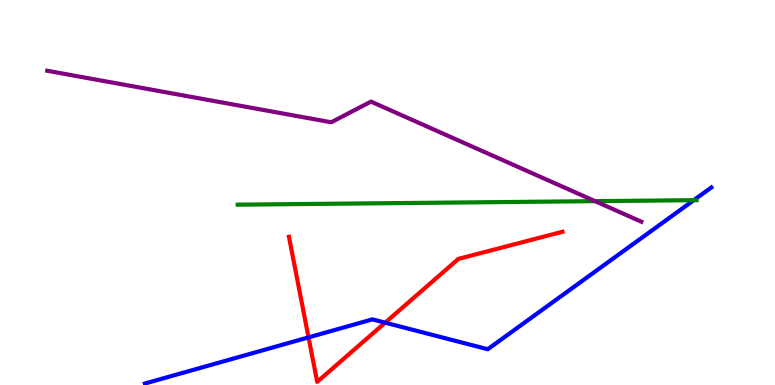[{'lines': ['blue', 'red'], 'intersections': [{'x': 3.98, 'y': 1.24}, {'x': 4.97, 'y': 1.62}]}, {'lines': ['green', 'red'], 'intersections': []}, {'lines': ['purple', 'red'], 'intersections': []}, {'lines': ['blue', 'green'], 'intersections': [{'x': 8.95, 'y': 4.8}]}, {'lines': ['blue', 'purple'], 'intersections': []}, {'lines': ['green', 'purple'], 'intersections': [{'x': 7.68, 'y': 4.78}]}]